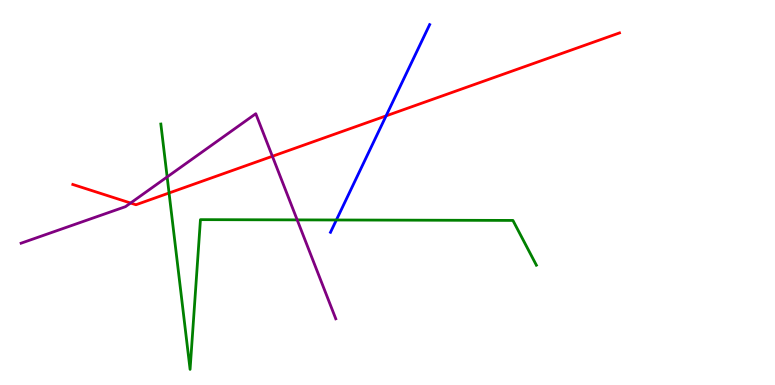[{'lines': ['blue', 'red'], 'intersections': [{'x': 4.98, 'y': 6.99}]}, {'lines': ['green', 'red'], 'intersections': [{'x': 2.18, 'y': 4.99}]}, {'lines': ['purple', 'red'], 'intersections': [{'x': 1.68, 'y': 4.73}, {'x': 3.51, 'y': 5.94}]}, {'lines': ['blue', 'green'], 'intersections': [{'x': 4.34, 'y': 4.29}]}, {'lines': ['blue', 'purple'], 'intersections': []}, {'lines': ['green', 'purple'], 'intersections': [{'x': 2.16, 'y': 5.4}, {'x': 3.83, 'y': 4.29}]}]